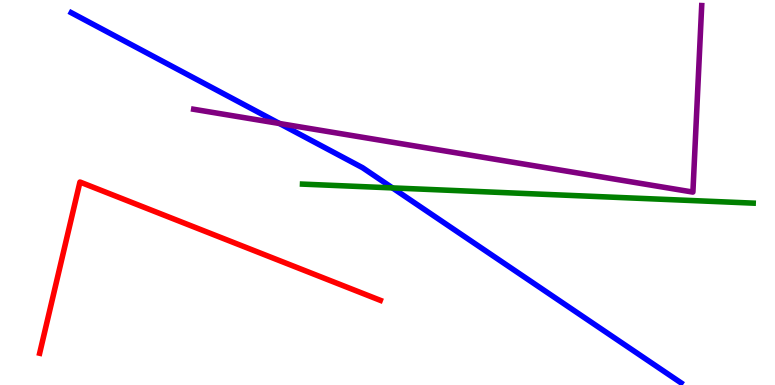[{'lines': ['blue', 'red'], 'intersections': []}, {'lines': ['green', 'red'], 'intersections': []}, {'lines': ['purple', 'red'], 'intersections': []}, {'lines': ['blue', 'green'], 'intersections': [{'x': 5.06, 'y': 5.12}]}, {'lines': ['blue', 'purple'], 'intersections': [{'x': 3.61, 'y': 6.79}]}, {'lines': ['green', 'purple'], 'intersections': []}]